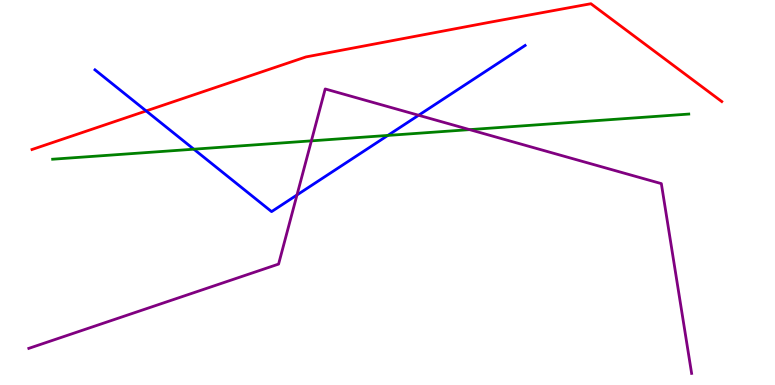[{'lines': ['blue', 'red'], 'intersections': [{'x': 1.89, 'y': 7.12}]}, {'lines': ['green', 'red'], 'intersections': []}, {'lines': ['purple', 'red'], 'intersections': []}, {'lines': ['blue', 'green'], 'intersections': [{'x': 2.5, 'y': 6.12}, {'x': 5.0, 'y': 6.48}]}, {'lines': ['blue', 'purple'], 'intersections': [{'x': 3.83, 'y': 4.94}, {'x': 5.4, 'y': 7.01}]}, {'lines': ['green', 'purple'], 'intersections': [{'x': 4.02, 'y': 6.34}, {'x': 6.06, 'y': 6.63}]}]